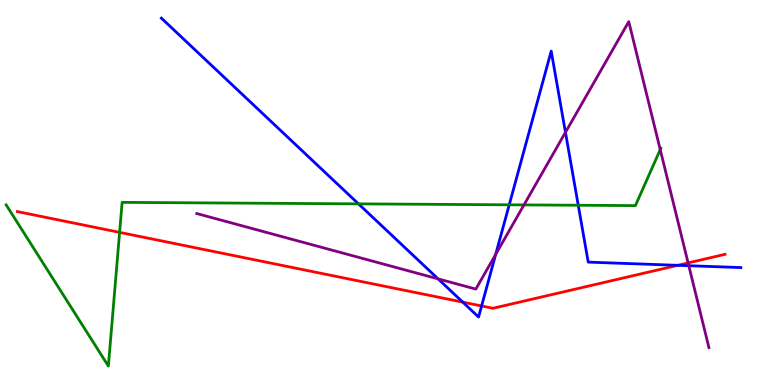[{'lines': ['blue', 'red'], 'intersections': [{'x': 5.97, 'y': 2.15}, {'x': 6.21, 'y': 2.05}, {'x': 8.75, 'y': 3.11}]}, {'lines': ['green', 'red'], 'intersections': [{'x': 1.54, 'y': 3.96}]}, {'lines': ['purple', 'red'], 'intersections': [{'x': 8.88, 'y': 3.17}]}, {'lines': ['blue', 'green'], 'intersections': [{'x': 4.63, 'y': 4.7}, {'x': 6.57, 'y': 4.68}, {'x': 7.46, 'y': 4.67}]}, {'lines': ['blue', 'purple'], 'intersections': [{'x': 5.65, 'y': 2.76}, {'x': 6.4, 'y': 3.39}, {'x': 7.3, 'y': 6.56}, {'x': 8.89, 'y': 3.1}]}, {'lines': ['green', 'purple'], 'intersections': [{'x': 6.76, 'y': 4.68}, {'x': 8.52, 'y': 6.11}]}]